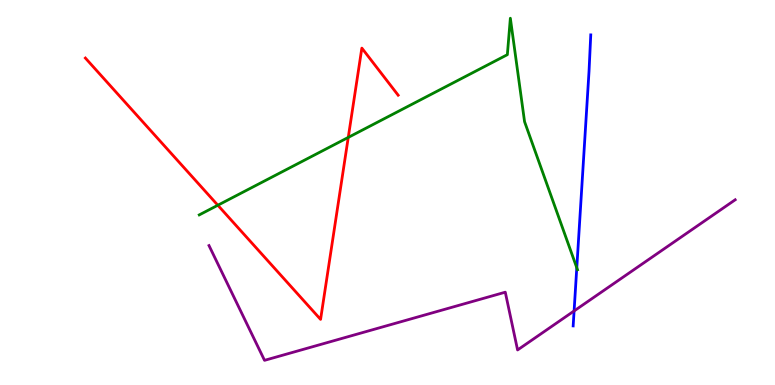[{'lines': ['blue', 'red'], 'intersections': []}, {'lines': ['green', 'red'], 'intersections': [{'x': 2.81, 'y': 4.67}, {'x': 4.49, 'y': 6.43}]}, {'lines': ['purple', 'red'], 'intersections': []}, {'lines': ['blue', 'green'], 'intersections': [{'x': 7.44, 'y': 3.05}]}, {'lines': ['blue', 'purple'], 'intersections': [{'x': 7.41, 'y': 1.92}]}, {'lines': ['green', 'purple'], 'intersections': []}]